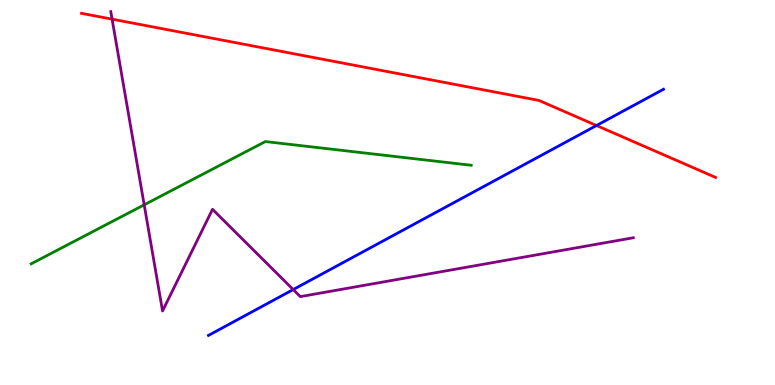[{'lines': ['blue', 'red'], 'intersections': [{'x': 7.7, 'y': 6.74}]}, {'lines': ['green', 'red'], 'intersections': []}, {'lines': ['purple', 'red'], 'intersections': [{'x': 1.45, 'y': 9.5}]}, {'lines': ['blue', 'green'], 'intersections': []}, {'lines': ['blue', 'purple'], 'intersections': [{'x': 3.78, 'y': 2.48}]}, {'lines': ['green', 'purple'], 'intersections': [{'x': 1.86, 'y': 4.68}]}]